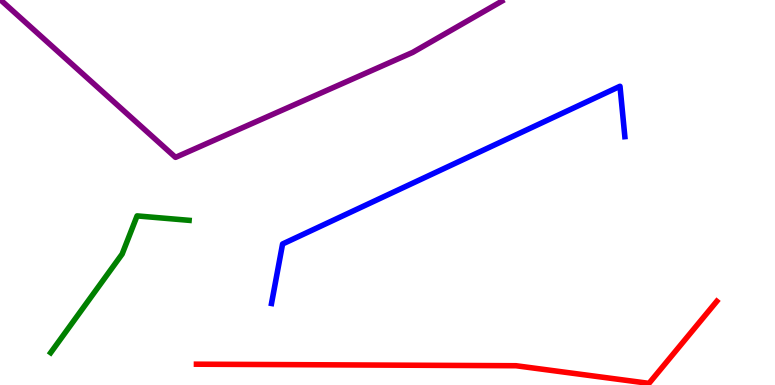[{'lines': ['blue', 'red'], 'intersections': []}, {'lines': ['green', 'red'], 'intersections': []}, {'lines': ['purple', 'red'], 'intersections': []}, {'lines': ['blue', 'green'], 'intersections': []}, {'lines': ['blue', 'purple'], 'intersections': []}, {'lines': ['green', 'purple'], 'intersections': []}]